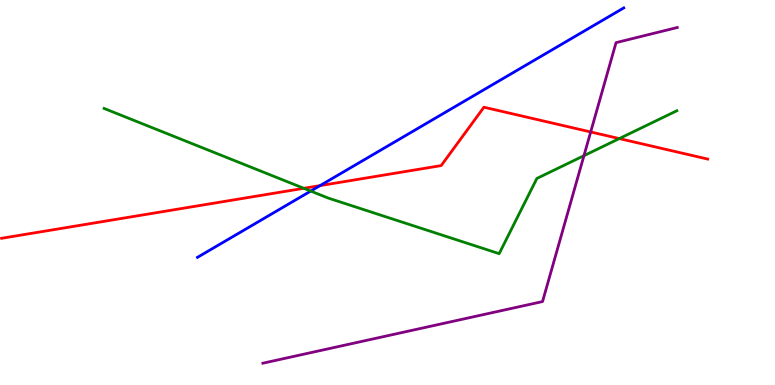[{'lines': ['blue', 'red'], 'intersections': [{'x': 4.13, 'y': 5.18}]}, {'lines': ['green', 'red'], 'intersections': [{'x': 3.92, 'y': 5.11}, {'x': 7.99, 'y': 6.4}]}, {'lines': ['purple', 'red'], 'intersections': [{'x': 7.62, 'y': 6.57}]}, {'lines': ['blue', 'green'], 'intersections': [{'x': 4.01, 'y': 5.04}]}, {'lines': ['blue', 'purple'], 'intersections': []}, {'lines': ['green', 'purple'], 'intersections': [{'x': 7.53, 'y': 5.96}]}]